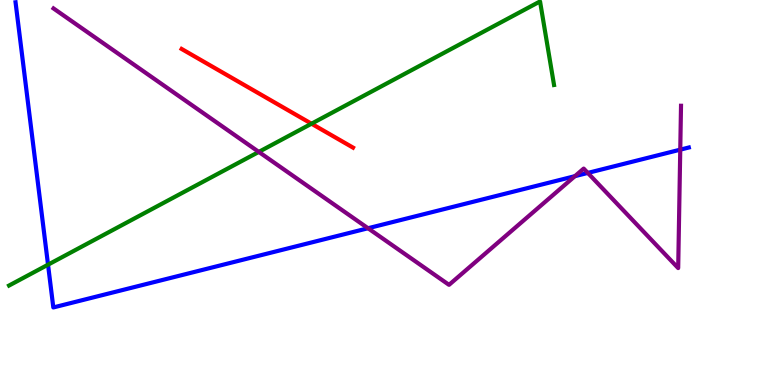[{'lines': ['blue', 'red'], 'intersections': []}, {'lines': ['green', 'red'], 'intersections': [{'x': 4.02, 'y': 6.79}]}, {'lines': ['purple', 'red'], 'intersections': []}, {'lines': ['blue', 'green'], 'intersections': [{'x': 0.62, 'y': 3.13}]}, {'lines': ['blue', 'purple'], 'intersections': [{'x': 4.75, 'y': 4.07}, {'x': 7.42, 'y': 5.42}, {'x': 7.58, 'y': 5.51}, {'x': 8.78, 'y': 6.11}]}, {'lines': ['green', 'purple'], 'intersections': [{'x': 3.34, 'y': 6.05}]}]